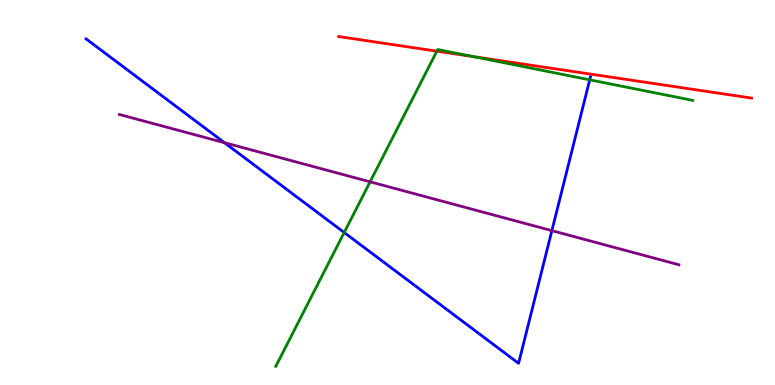[{'lines': ['blue', 'red'], 'intersections': []}, {'lines': ['green', 'red'], 'intersections': [{'x': 5.64, 'y': 8.67}, {'x': 6.11, 'y': 8.53}]}, {'lines': ['purple', 'red'], 'intersections': []}, {'lines': ['blue', 'green'], 'intersections': [{'x': 4.44, 'y': 3.96}, {'x': 7.61, 'y': 7.93}]}, {'lines': ['blue', 'purple'], 'intersections': [{'x': 2.9, 'y': 6.29}, {'x': 7.12, 'y': 4.01}]}, {'lines': ['green', 'purple'], 'intersections': [{'x': 4.78, 'y': 5.28}]}]